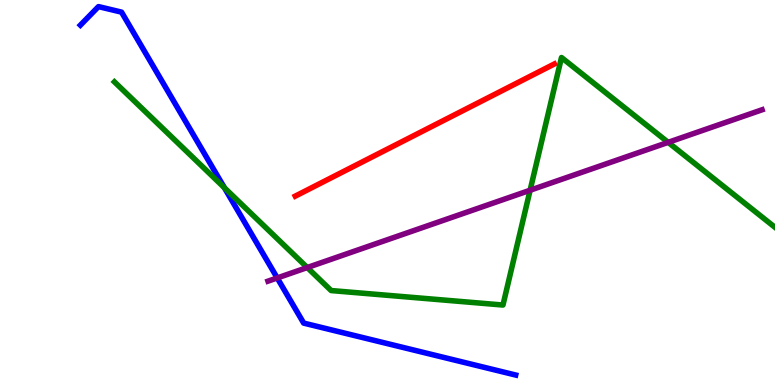[{'lines': ['blue', 'red'], 'intersections': []}, {'lines': ['green', 'red'], 'intersections': []}, {'lines': ['purple', 'red'], 'intersections': []}, {'lines': ['blue', 'green'], 'intersections': [{'x': 2.9, 'y': 5.12}]}, {'lines': ['blue', 'purple'], 'intersections': [{'x': 3.58, 'y': 2.78}]}, {'lines': ['green', 'purple'], 'intersections': [{'x': 3.96, 'y': 3.05}, {'x': 6.84, 'y': 5.06}, {'x': 8.62, 'y': 6.3}]}]